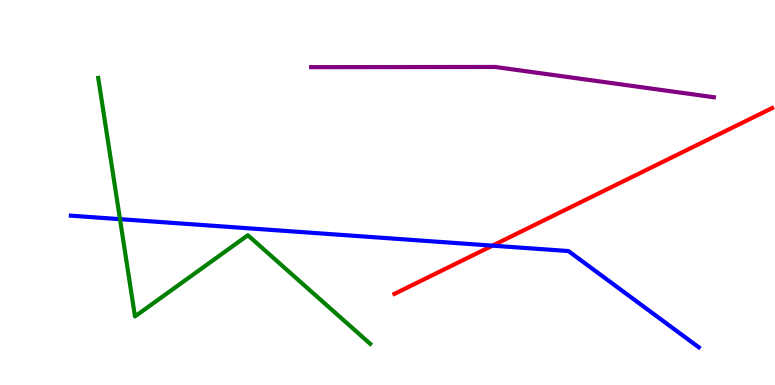[{'lines': ['blue', 'red'], 'intersections': [{'x': 6.35, 'y': 3.62}]}, {'lines': ['green', 'red'], 'intersections': []}, {'lines': ['purple', 'red'], 'intersections': []}, {'lines': ['blue', 'green'], 'intersections': [{'x': 1.55, 'y': 4.31}]}, {'lines': ['blue', 'purple'], 'intersections': []}, {'lines': ['green', 'purple'], 'intersections': []}]